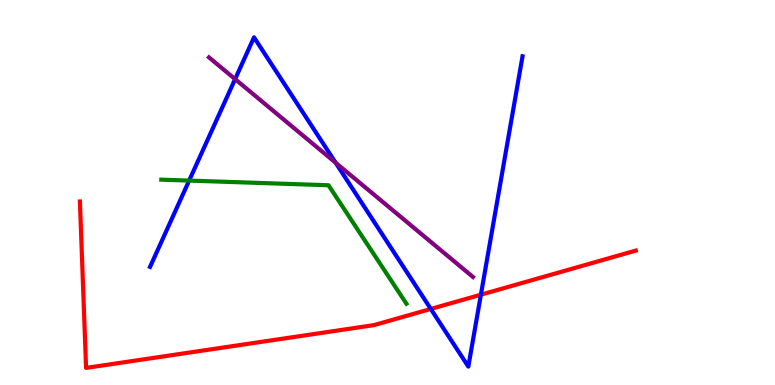[{'lines': ['blue', 'red'], 'intersections': [{'x': 5.56, 'y': 1.98}, {'x': 6.21, 'y': 2.35}]}, {'lines': ['green', 'red'], 'intersections': []}, {'lines': ['purple', 'red'], 'intersections': []}, {'lines': ['blue', 'green'], 'intersections': [{'x': 2.44, 'y': 5.31}]}, {'lines': ['blue', 'purple'], 'intersections': [{'x': 3.03, 'y': 7.95}, {'x': 4.33, 'y': 5.77}]}, {'lines': ['green', 'purple'], 'intersections': []}]